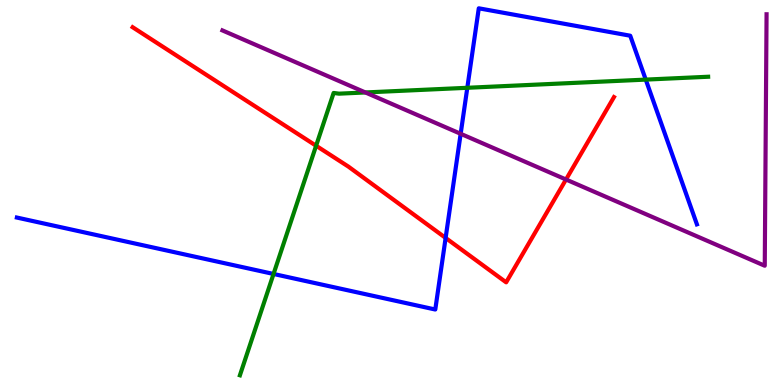[{'lines': ['blue', 'red'], 'intersections': [{'x': 5.75, 'y': 3.82}]}, {'lines': ['green', 'red'], 'intersections': [{'x': 4.08, 'y': 6.21}]}, {'lines': ['purple', 'red'], 'intersections': [{'x': 7.3, 'y': 5.34}]}, {'lines': ['blue', 'green'], 'intersections': [{'x': 3.53, 'y': 2.88}, {'x': 6.03, 'y': 7.72}, {'x': 8.33, 'y': 7.93}]}, {'lines': ['blue', 'purple'], 'intersections': [{'x': 5.94, 'y': 6.52}]}, {'lines': ['green', 'purple'], 'intersections': [{'x': 4.71, 'y': 7.6}]}]